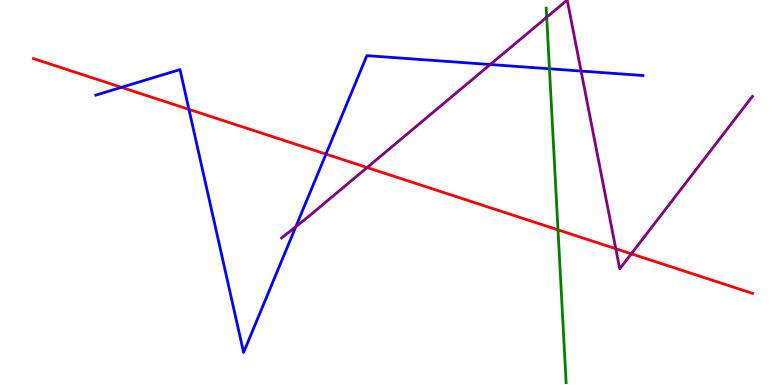[{'lines': ['blue', 'red'], 'intersections': [{'x': 1.57, 'y': 7.73}, {'x': 2.44, 'y': 7.16}, {'x': 4.21, 'y': 6.0}]}, {'lines': ['green', 'red'], 'intersections': [{'x': 7.2, 'y': 4.03}]}, {'lines': ['purple', 'red'], 'intersections': [{'x': 4.74, 'y': 5.65}, {'x': 7.95, 'y': 3.54}, {'x': 8.15, 'y': 3.41}]}, {'lines': ['blue', 'green'], 'intersections': [{'x': 7.09, 'y': 8.21}]}, {'lines': ['blue', 'purple'], 'intersections': [{'x': 3.82, 'y': 4.11}, {'x': 6.33, 'y': 8.32}, {'x': 7.5, 'y': 8.15}]}, {'lines': ['green', 'purple'], 'intersections': [{'x': 7.05, 'y': 9.55}]}]